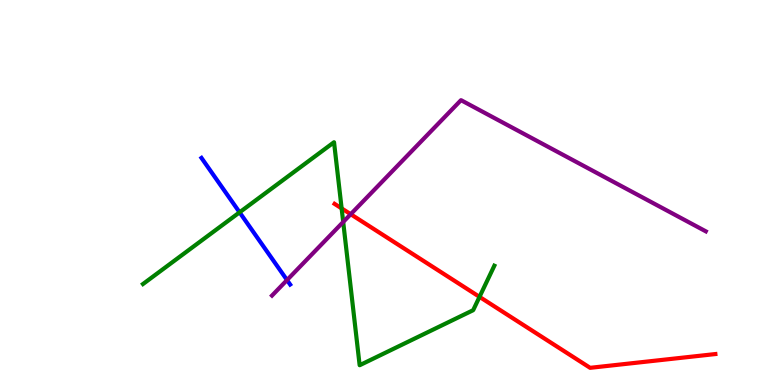[{'lines': ['blue', 'red'], 'intersections': []}, {'lines': ['green', 'red'], 'intersections': [{'x': 4.41, 'y': 4.59}, {'x': 6.19, 'y': 2.29}]}, {'lines': ['purple', 'red'], 'intersections': [{'x': 4.53, 'y': 4.44}]}, {'lines': ['blue', 'green'], 'intersections': [{'x': 3.09, 'y': 4.48}]}, {'lines': ['blue', 'purple'], 'intersections': [{'x': 3.7, 'y': 2.73}]}, {'lines': ['green', 'purple'], 'intersections': [{'x': 4.43, 'y': 4.23}]}]